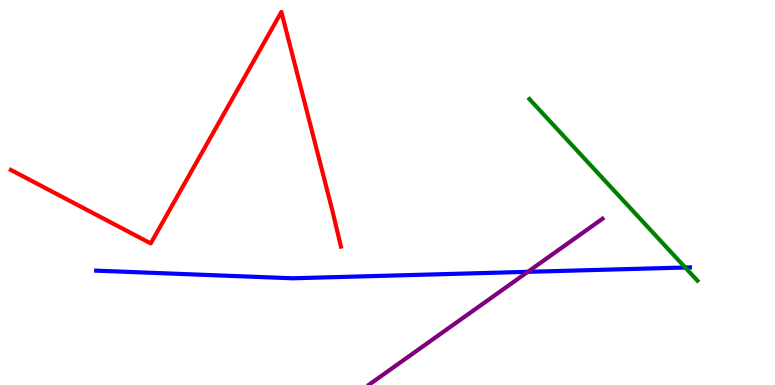[{'lines': ['blue', 'red'], 'intersections': []}, {'lines': ['green', 'red'], 'intersections': []}, {'lines': ['purple', 'red'], 'intersections': []}, {'lines': ['blue', 'green'], 'intersections': [{'x': 8.84, 'y': 3.05}]}, {'lines': ['blue', 'purple'], 'intersections': [{'x': 6.81, 'y': 2.94}]}, {'lines': ['green', 'purple'], 'intersections': []}]